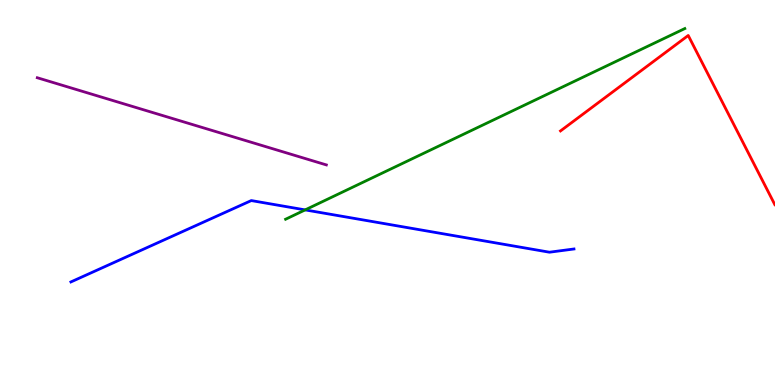[{'lines': ['blue', 'red'], 'intersections': []}, {'lines': ['green', 'red'], 'intersections': []}, {'lines': ['purple', 'red'], 'intersections': []}, {'lines': ['blue', 'green'], 'intersections': [{'x': 3.94, 'y': 4.55}]}, {'lines': ['blue', 'purple'], 'intersections': []}, {'lines': ['green', 'purple'], 'intersections': []}]